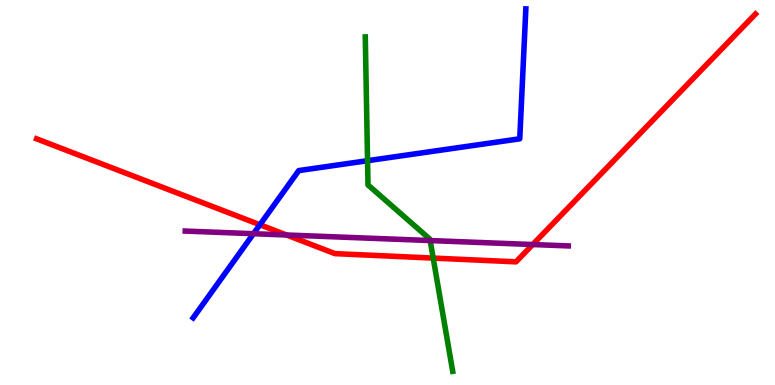[{'lines': ['blue', 'red'], 'intersections': [{'x': 3.35, 'y': 4.16}]}, {'lines': ['green', 'red'], 'intersections': [{'x': 5.59, 'y': 3.3}]}, {'lines': ['purple', 'red'], 'intersections': [{'x': 3.7, 'y': 3.9}, {'x': 6.87, 'y': 3.65}]}, {'lines': ['blue', 'green'], 'intersections': [{'x': 4.74, 'y': 5.83}]}, {'lines': ['blue', 'purple'], 'intersections': [{'x': 3.27, 'y': 3.93}]}, {'lines': ['green', 'purple'], 'intersections': [{'x': 5.55, 'y': 3.75}]}]